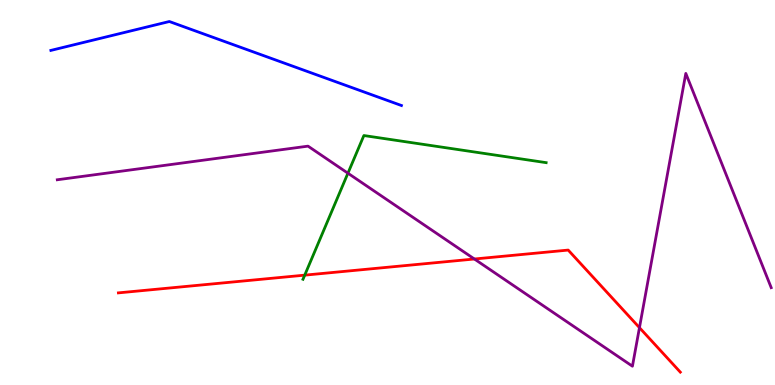[{'lines': ['blue', 'red'], 'intersections': []}, {'lines': ['green', 'red'], 'intersections': [{'x': 3.93, 'y': 2.85}]}, {'lines': ['purple', 'red'], 'intersections': [{'x': 6.12, 'y': 3.27}, {'x': 8.25, 'y': 1.49}]}, {'lines': ['blue', 'green'], 'intersections': []}, {'lines': ['blue', 'purple'], 'intersections': []}, {'lines': ['green', 'purple'], 'intersections': [{'x': 4.49, 'y': 5.5}]}]